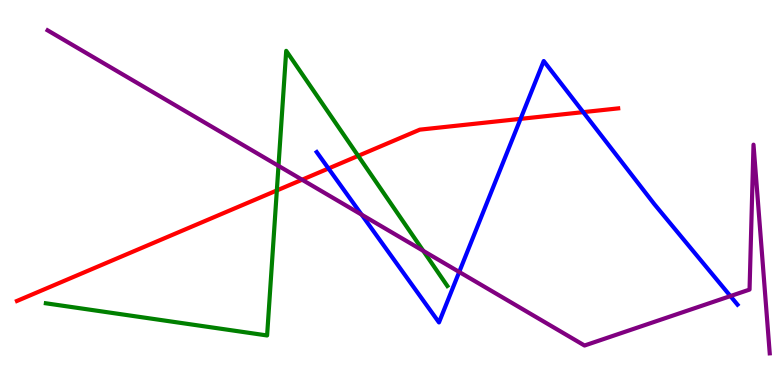[{'lines': ['blue', 'red'], 'intersections': [{'x': 4.24, 'y': 5.62}, {'x': 6.72, 'y': 6.91}, {'x': 7.53, 'y': 7.09}]}, {'lines': ['green', 'red'], 'intersections': [{'x': 3.57, 'y': 5.05}, {'x': 4.62, 'y': 5.95}]}, {'lines': ['purple', 'red'], 'intersections': [{'x': 3.9, 'y': 5.33}]}, {'lines': ['blue', 'green'], 'intersections': []}, {'lines': ['blue', 'purple'], 'intersections': [{'x': 4.67, 'y': 4.42}, {'x': 5.93, 'y': 2.94}, {'x': 9.42, 'y': 2.31}]}, {'lines': ['green', 'purple'], 'intersections': [{'x': 3.59, 'y': 5.69}, {'x': 5.46, 'y': 3.48}]}]